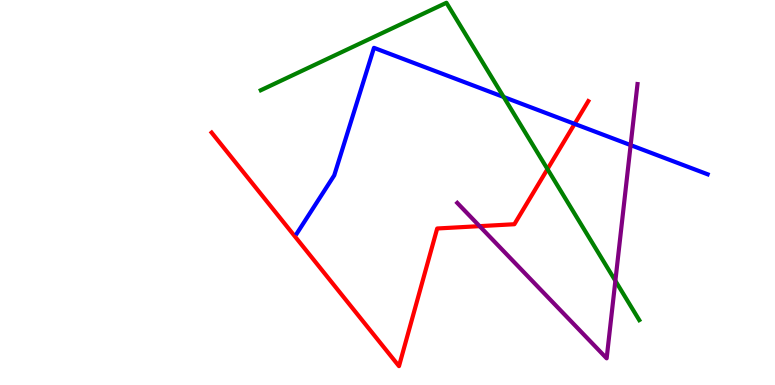[{'lines': ['blue', 'red'], 'intersections': [{'x': 7.41, 'y': 6.78}]}, {'lines': ['green', 'red'], 'intersections': [{'x': 7.06, 'y': 5.61}]}, {'lines': ['purple', 'red'], 'intersections': [{'x': 6.19, 'y': 4.13}]}, {'lines': ['blue', 'green'], 'intersections': [{'x': 6.5, 'y': 7.48}]}, {'lines': ['blue', 'purple'], 'intersections': [{'x': 8.14, 'y': 6.23}]}, {'lines': ['green', 'purple'], 'intersections': [{'x': 7.94, 'y': 2.71}]}]